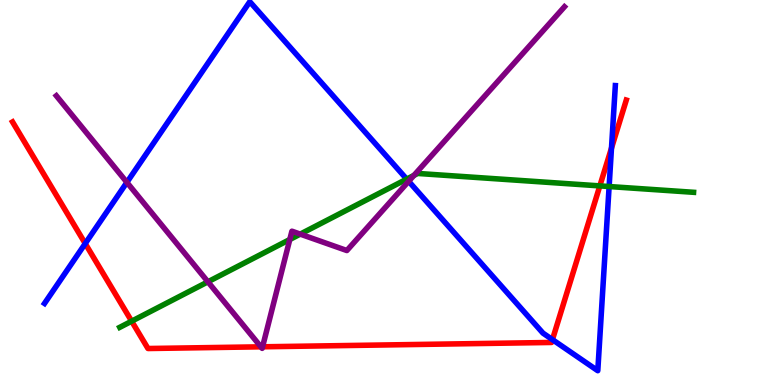[{'lines': ['blue', 'red'], 'intersections': [{'x': 1.1, 'y': 3.67}, {'x': 7.13, 'y': 1.18}, {'x': 7.89, 'y': 6.15}]}, {'lines': ['green', 'red'], 'intersections': [{'x': 1.7, 'y': 1.66}, {'x': 7.74, 'y': 5.17}]}, {'lines': ['purple', 'red'], 'intersections': [{'x': 3.37, 'y': 0.992}, {'x': 3.39, 'y': 0.992}]}, {'lines': ['blue', 'green'], 'intersections': [{'x': 5.25, 'y': 5.35}, {'x': 7.86, 'y': 5.16}]}, {'lines': ['blue', 'purple'], 'intersections': [{'x': 1.64, 'y': 5.26}, {'x': 5.27, 'y': 5.29}]}, {'lines': ['green', 'purple'], 'intersections': [{'x': 2.68, 'y': 2.68}, {'x': 3.74, 'y': 3.78}, {'x': 3.87, 'y': 3.92}, {'x': 5.34, 'y': 5.44}]}]